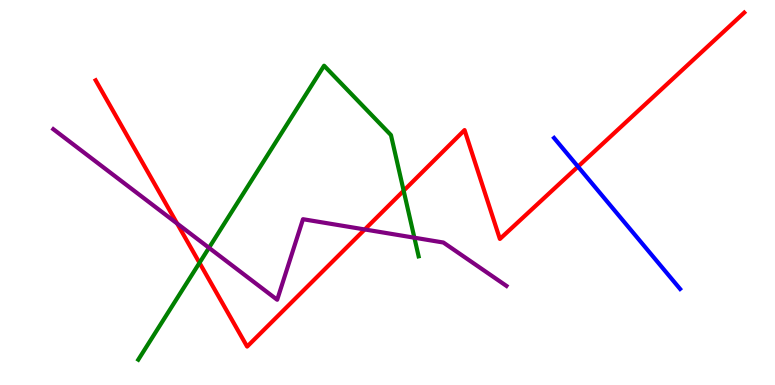[{'lines': ['blue', 'red'], 'intersections': [{'x': 7.46, 'y': 5.67}]}, {'lines': ['green', 'red'], 'intersections': [{'x': 2.57, 'y': 3.17}, {'x': 5.21, 'y': 5.05}]}, {'lines': ['purple', 'red'], 'intersections': [{'x': 2.29, 'y': 4.19}, {'x': 4.71, 'y': 4.04}]}, {'lines': ['blue', 'green'], 'intersections': []}, {'lines': ['blue', 'purple'], 'intersections': []}, {'lines': ['green', 'purple'], 'intersections': [{'x': 2.7, 'y': 3.56}, {'x': 5.35, 'y': 3.83}]}]